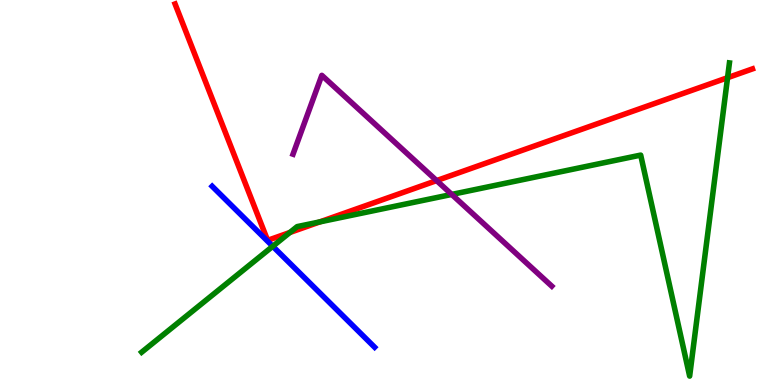[{'lines': ['blue', 'red'], 'intersections': []}, {'lines': ['green', 'red'], 'intersections': [{'x': 3.74, 'y': 3.96}, {'x': 4.13, 'y': 4.24}, {'x': 9.39, 'y': 7.98}]}, {'lines': ['purple', 'red'], 'intersections': [{'x': 5.63, 'y': 5.31}]}, {'lines': ['blue', 'green'], 'intersections': [{'x': 3.52, 'y': 3.6}]}, {'lines': ['blue', 'purple'], 'intersections': []}, {'lines': ['green', 'purple'], 'intersections': [{'x': 5.83, 'y': 4.95}]}]